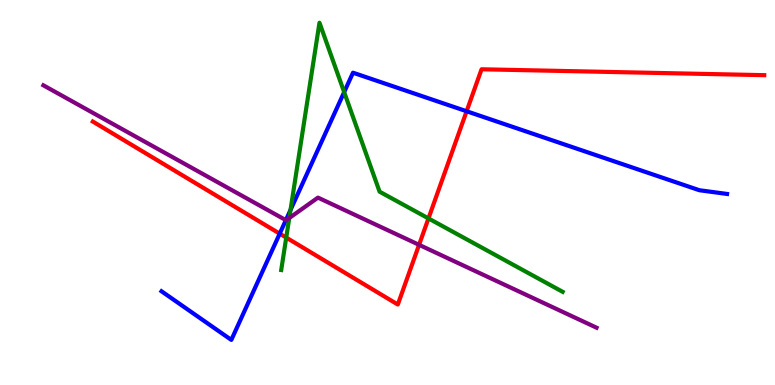[{'lines': ['blue', 'red'], 'intersections': [{'x': 3.61, 'y': 3.93}, {'x': 6.02, 'y': 7.11}]}, {'lines': ['green', 'red'], 'intersections': [{'x': 3.69, 'y': 3.83}, {'x': 5.53, 'y': 4.33}]}, {'lines': ['purple', 'red'], 'intersections': [{'x': 5.41, 'y': 3.64}]}, {'lines': ['blue', 'green'], 'intersections': [{'x': 3.75, 'y': 4.55}, {'x': 4.44, 'y': 7.61}]}, {'lines': ['blue', 'purple'], 'intersections': [{'x': 3.69, 'y': 4.28}]}, {'lines': ['green', 'purple'], 'intersections': [{'x': 3.73, 'y': 4.34}]}]